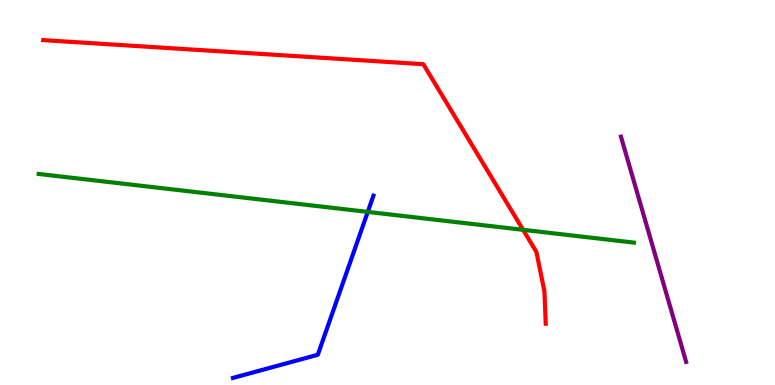[{'lines': ['blue', 'red'], 'intersections': []}, {'lines': ['green', 'red'], 'intersections': [{'x': 6.75, 'y': 4.03}]}, {'lines': ['purple', 'red'], 'intersections': []}, {'lines': ['blue', 'green'], 'intersections': [{'x': 4.75, 'y': 4.5}]}, {'lines': ['blue', 'purple'], 'intersections': []}, {'lines': ['green', 'purple'], 'intersections': []}]